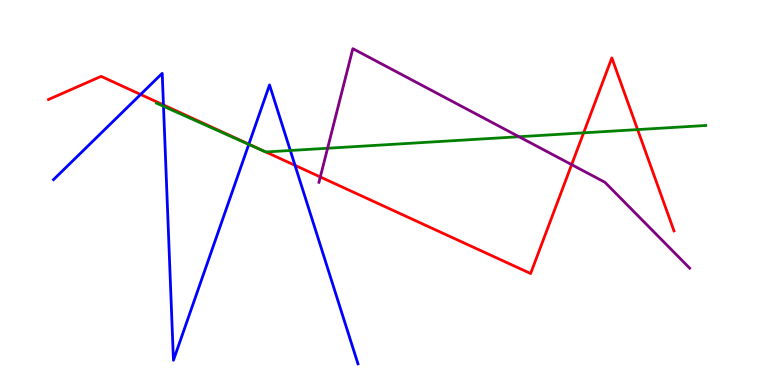[{'lines': ['blue', 'red'], 'intersections': [{'x': 1.81, 'y': 7.55}, {'x': 2.11, 'y': 7.27}, {'x': 3.21, 'y': 6.26}, {'x': 3.81, 'y': 5.7}]}, {'lines': ['green', 'red'], 'intersections': [{'x': 3.43, 'y': 6.05}, {'x': 7.53, 'y': 6.55}, {'x': 8.23, 'y': 6.63}]}, {'lines': ['purple', 'red'], 'intersections': [{'x': 4.13, 'y': 5.4}, {'x': 7.38, 'y': 5.72}]}, {'lines': ['blue', 'green'], 'intersections': [{'x': 2.11, 'y': 7.24}, {'x': 3.21, 'y': 6.25}, {'x': 3.75, 'y': 6.09}]}, {'lines': ['blue', 'purple'], 'intersections': []}, {'lines': ['green', 'purple'], 'intersections': [{'x': 4.23, 'y': 6.15}, {'x': 6.7, 'y': 6.45}]}]